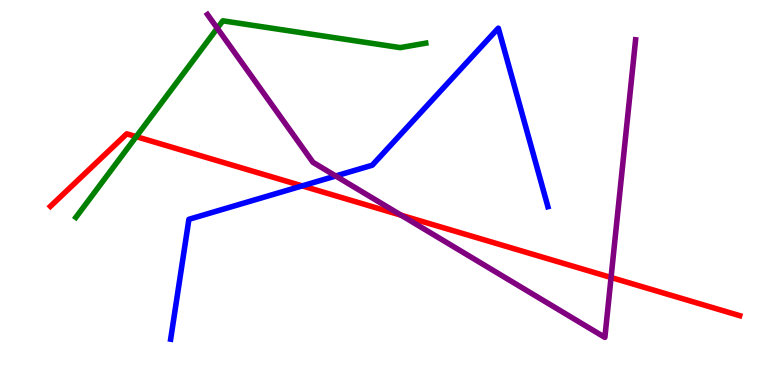[{'lines': ['blue', 'red'], 'intersections': [{'x': 3.9, 'y': 5.17}]}, {'lines': ['green', 'red'], 'intersections': [{'x': 1.76, 'y': 6.45}]}, {'lines': ['purple', 'red'], 'intersections': [{'x': 5.18, 'y': 4.41}, {'x': 7.88, 'y': 2.79}]}, {'lines': ['blue', 'green'], 'intersections': []}, {'lines': ['blue', 'purple'], 'intersections': [{'x': 4.33, 'y': 5.43}]}, {'lines': ['green', 'purple'], 'intersections': [{'x': 2.8, 'y': 9.27}]}]